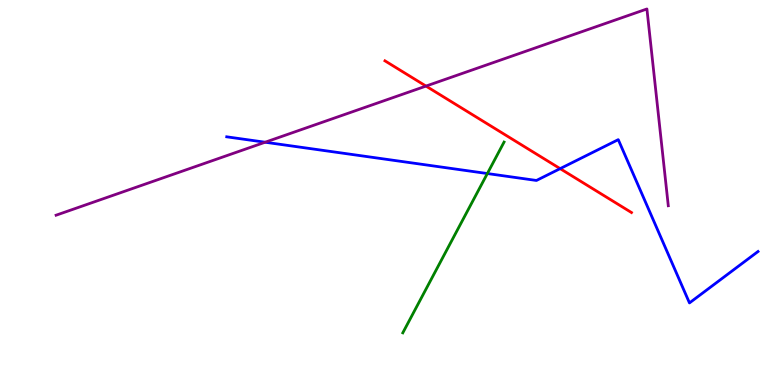[{'lines': ['blue', 'red'], 'intersections': [{'x': 7.23, 'y': 5.62}]}, {'lines': ['green', 'red'], 'intersections': []}, {'lines': ['purple', 'red'], 'intersections': [{'x': 5.5, 'y': 7.76}]}, {'lines': ['blue', 'green'], 'intersections': [{'x': 6.29, 'y': 5.49}]}, {'lines': ['blue', 'purple'], 'intersections': [{'x': 3.42, 'y': 6.31}]}, {'lines': ['green', 'purple'], 'intersections': []}]